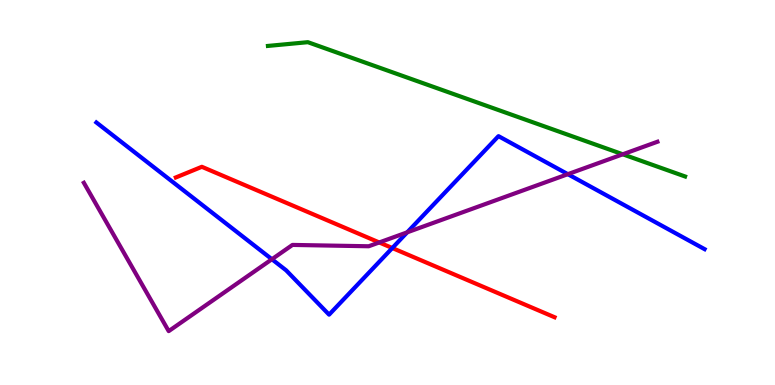[{'lines': ['blue', 'red'], 'intersections': [{'x': 5.06, 'y': 3.56}]}, {'lines': ['green', 'red'], 'intersections': []}, {'lines': ['purple', 'red'], 'intersections': [{'x': 4.89, 'y': 3.7}]}, {'lines': ['blue', 'green'], 'intersections': []}, {'lines': ['blue', 'purple'], 'intersections': [{'x': 3.51, 'y': 3.27}, {'x': 5.25, 'y': 3.97}, {'x': 7.33, 'y': 5.48}]}, {'lines': ['green', 'purple'], 'intersections': [{'x': 8.04, 'y': 5.99}]}]